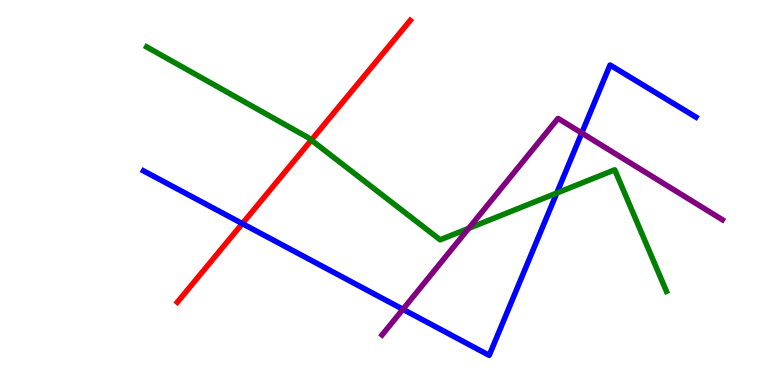[{'lines': ['blue', 'red'], 'intersections': [{'x': 3.13, 'y': 4.19}]}, {'lines': ['green', 'red'], 'intersections': [{'x': 4.02, 'y': 6.36}]}, {'lines': ['purple', 'red'], 'intersections': []}, {'lines': ['blue', 'green'], 'intersections': [{'x': 7.18, 'y': 4.99}]}, {'lines': ['blue', 'purple'], 'intersections': [{'x': 5.2, 'y': 1.97}, {'x': 7.51, 'y': 6.54}]}, {'lines': ['green', 'purple'], 'intersections': [{'x': 6.05, 'y': 4.07}]}]